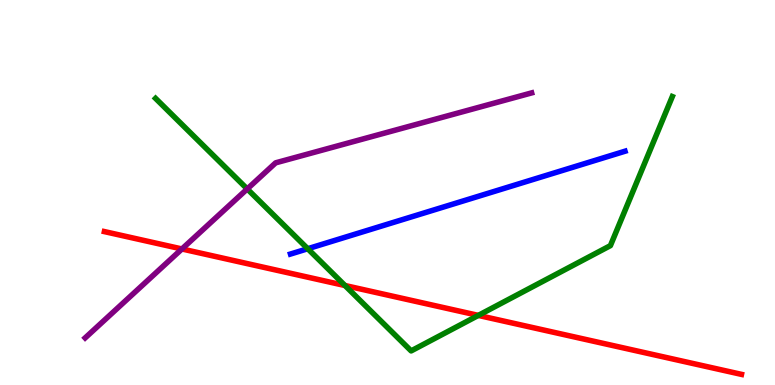[{'lines': ['blue', 'red'], 'intersections': []}, {'lines': ['green', 'red'], 'intersections': [{'x': 4.45, 'y': 2.58}, {'x': 6.17, 'y': 1.81}]}, {'lines': ['purple', 'red'], 'intersections': [{'x': 2.35, 'y': 3.53}]}, {'lines': ['blue', 'green'], 'intersections': [{'x': 3.97, 'y': 3.54}]}, {'lines': ['blue', 'purple'], 'intersections': []}, {'lines': ['green', 'purple'], 'intersections': [{'x': 3.19, 'y': 5.09}]}]